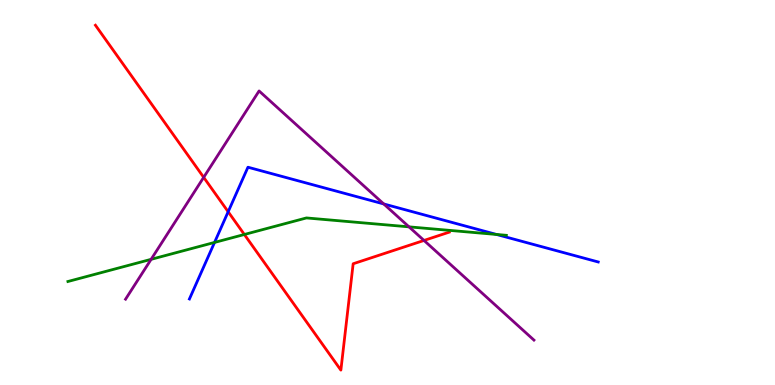[{'lines': ['blue', 'red'], 'intersections': [{'x': 2.94, 'y': 4.5}]}, {'lines': ['green', 'red'], 'intersections': [{'x': 3.15, 'y': 3.91}]}, {'lines': ['purple', 'red'], 'intersections': [{'x': 2.63, 'y': 5.39}, {'x': 5.47, 'y': 3.75}]}, {'lines': ['blue', 'green'], 'intersections': [{'x': 2.77, 'y': 3.7}, {'x': 6.41, 'y': 3.91}]}, {'lines': ['blue', 'purple'], 'intersections': [{'x': 4.95, 'y': 4.7}]}, {'lines': ['green', 'purple'], 'intersections': [{'x': 1.95, 'y': 3.26}, {'x': 5.28, 'y': 4.11}]}]